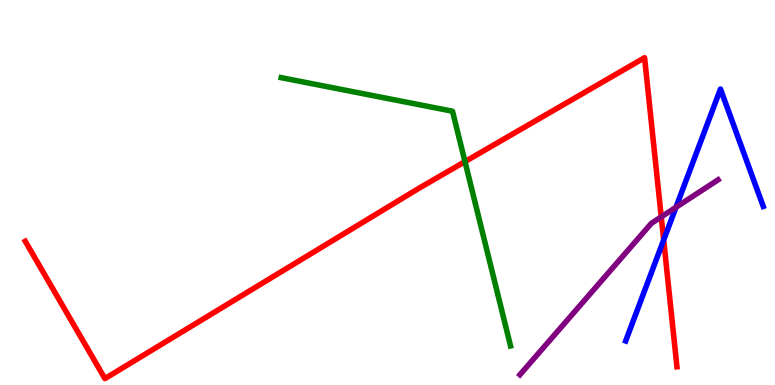[{'lines': ['blue', 'red'], 'intersections': [{'x': 8.56, 'y': 3.77}]}, {'lines': ['green', 'red'], 'intersections': [{'x': 6.0, 'y': 5.8}]}, {'lines': ['purple', 'red'], 'intersections': [{'x': 8.53, 'y': 4.37}]}, {'lines': ['blue', 'green'], 'intersections': []}, {'lines': ['blue', 'purple'], 'intersections': [{'x': 8.72, 'y': 4.62}]}, {'lines': ['green', 'purple'], 'intersections': []}]